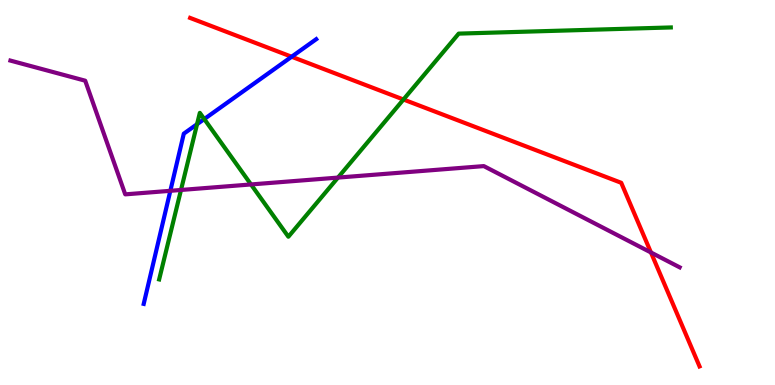[{'lines': ['blue', 'red'], 'intersections': [{'x': 3.76, 'y': 8.53}]}, {'lines': ['green', 'red'], 'intersections': [{'x': 5.21, 'y': 7.42}]}, {'lines': ['purple', 'red'], 'intersections': [{'x': 8.4, 'y': 3.44}]}, {'lines': ['blue', 'green'], 'intersections': [{'x': 2.54, 'y': 6.77}, {'x': 2.64, 'y': 6.91}]}, {'lines': ['blue', 'purple'], 'intersections': [{'x': 2.2, 'y': 5.04}]}, {'lines': ['green', 'purple'], 'intersections': [{'x': 2.34, 'y': 5.07}, {'x': 3.24, 'y': 5.21}, {'x': 4.36, 'y': 5.39}]}]